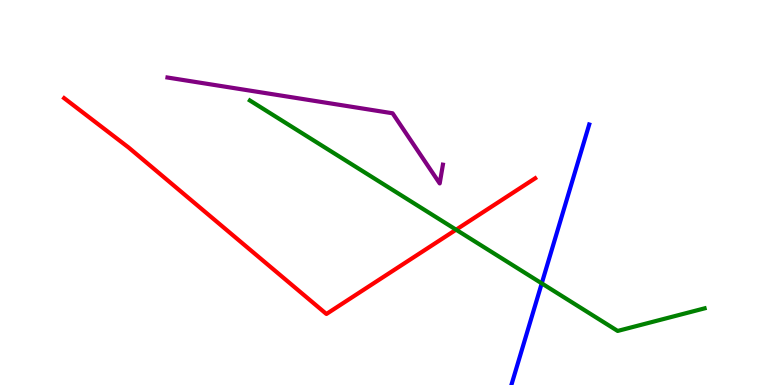[{'lines': ['blue', 'red'], 'intersections': []}, {'lines': ['green', 'red'], 'intersections': [{'x': 5.88, 'y': 4.03}]}, {'lines': ['purple', 'red'], 'intersections': []}, {'lines': ['blue', 'green'], 'intersections': [{'x': 6.99, 'y': 2.64}]}, {'lines': ['blue', 'purple'], 'intersections': []}, {'lines': ['green', 'purple'], 'intersections': []}]